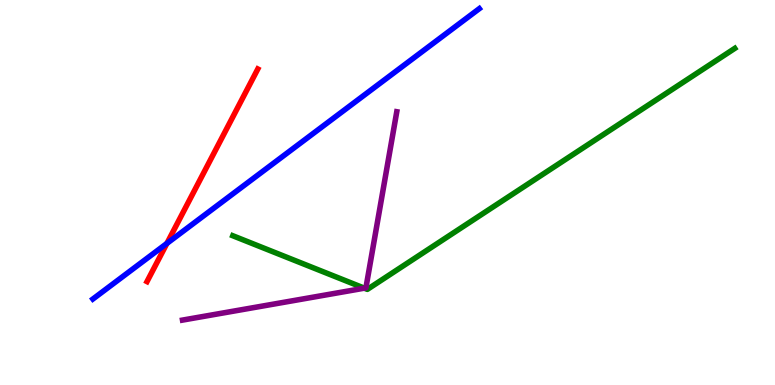[{'lines': ['blue', 'red'], 'intersections': [{'x': 2.15, 'y': 3.68}]}, {'lines': ['green', 'red'], 'intersections': []}, {'lines': ['purple', 'red'], 'intersections': []}, {'lines': ['blue', 'green'], 'intersections': []}, {'lines': ['blue', 'purple'], 'intersections': []}, {'lines': ['green', 'purple'], 'intersections': [{'x': 4.7, 'y': 2.51}]}]